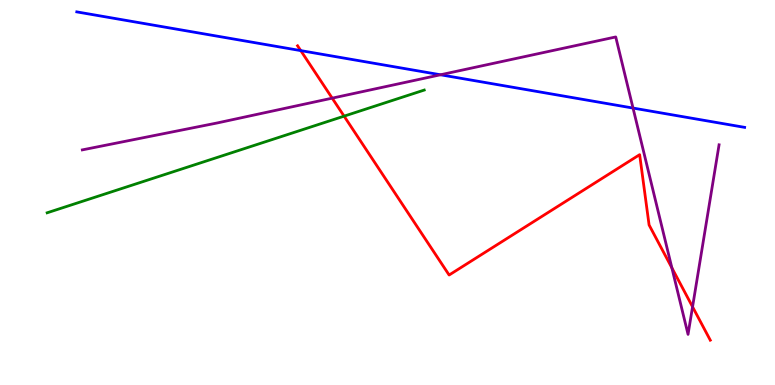[{'lines': ['blue', 'red'], 'intersections': [{'x': 3.88, 'y': 8.69}]}, {'lines': ['green', 'red'], 'intersections': [{'x': 4.44, 'y': 6.98}]}, {'lines': ['purple', 'red'], 'intersections': [{'x': 4.29, 'y': 7.45}, {'x': 8.67, 'y': 3.04}, {'x': 8.94, 'y': 2.03}]}, {'lines': ['blue', 'green'], 'intersections': []}, {'lines': ['blue', 'purple'], 'intersections': [{'x': 5.68, 'y': 8.06}, {'x': 8.17, 'y': 7.19}]}, {'lines': ['green', 'purple'], 'intersections': []}]